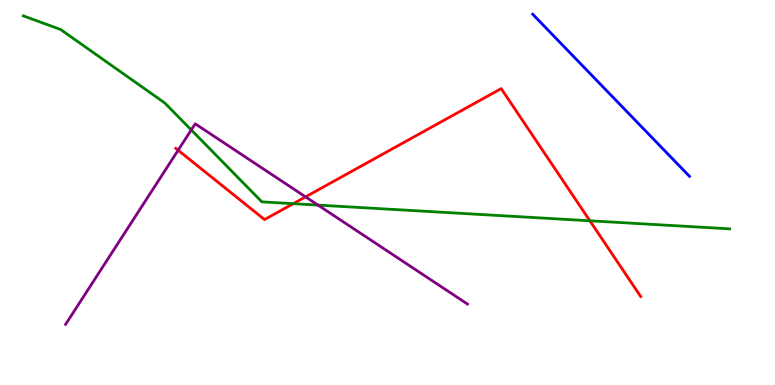[{'lines': ['blue', 'red'], 'intersections': []}, {'lines': ['green', 'red'], 'intersections': [{'x': 3.78, 'y': 4.71}, {'x': 7.61, 'y': 4.27}]}, {'lines': ['purple', 'red'], 'intersections': [{'x': 2.3, 'y': 6.1}, {'x': 3.94, 'y': 4.89}]}, {'lines': ['blue', 'green'], 'intersections': []}, {'lines': ['blue', 'purple'], 'intersections': []}, {'lines': ['green', 'purple'], 'intersections': [{'x': 2.47, 'y': 6.63}, {'x': 4.1, 'y': 4.67}]}]